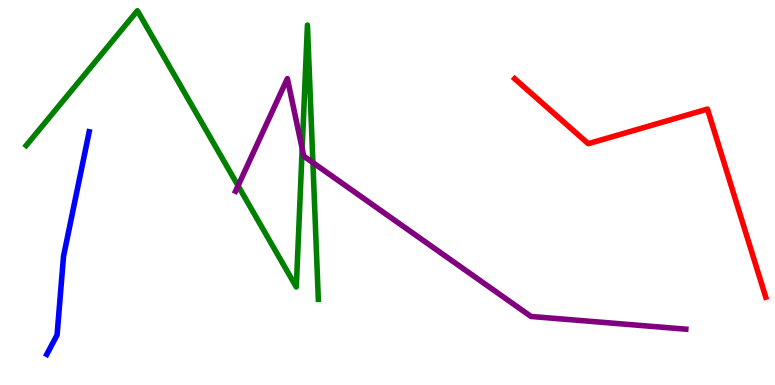[{'lines': ['blue', 'red'], 'intersections': []}, {'lines': ['green', 'red'], 'intersections': []}, {'lines': ['purple', 'red'], 'intersections': []}, {'lines': ['blue', 'green'], 'intersections': []}, {'lines': ['blue', 'purple'], 'intersections': []}, {'lines': ['green', 'purple'], 'intersections': [{'x': 3.07, 'y': 5.18}, {'x': 3.9, 'y': 6.14}, {'x': 4.04, 'y': 5.78}]}]